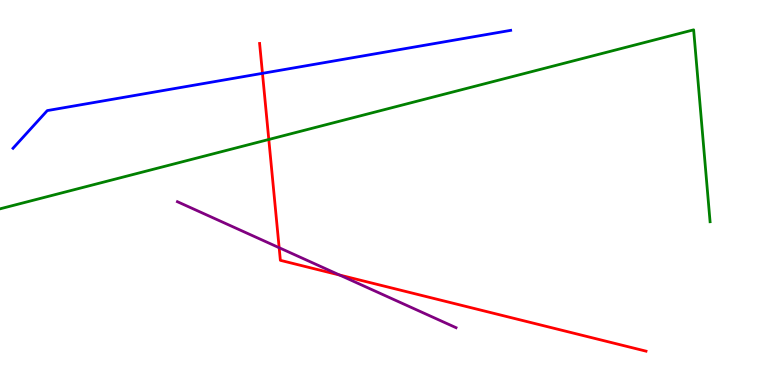[{'lines': ['blue', 'red'], 'intersections': [{'x': 3.39, 'y': 8.1}]}, {'lines': ['green', 'red'], 'intersections': [{'x': 3.47, 'y': 6.38}]}, {'lines': ['purple', 'red'], 'intersections': [{'x': 3.6, 'y': 3.57}, {'x': 4.38, 'y': 2.86}]}, {'lines': ['blue', 'green'], 'intersections': []}, {'lines': ['blue', 'purple'], 'intersections': []}, {'lines': ['green', 'purple'], 'intersections': []}]